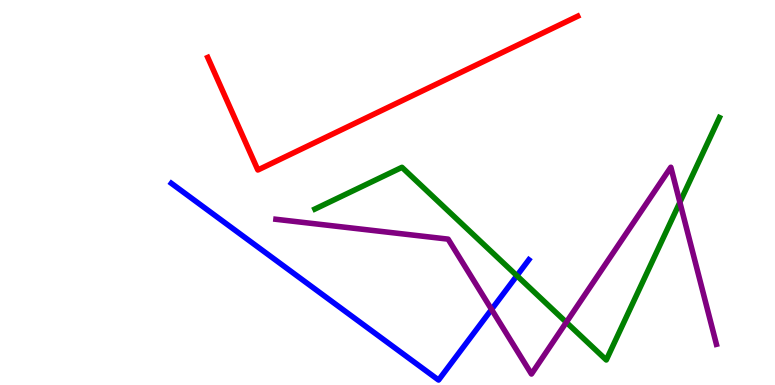[{'lines': ['blue', 'red'], 'intersections': []}, {'lines': ['green', 'red'], 'intersections': []}, {'lines': ['purple', 'red'], 'intersections': []}, {'lines': ['blue', 'green'], 'intersections': [{'x': 6.67, 'y': 2.84}]}, {'lines': ['blue', 'purple'], 'intersections': [{'x': 6.34, 'y': 1.96}]}, {'lines': ['green', 'purple'], 'intersections': [{'x': 7.31, 'y': 1.63}, {'x': 8.77, 'y': 4.75}]}]